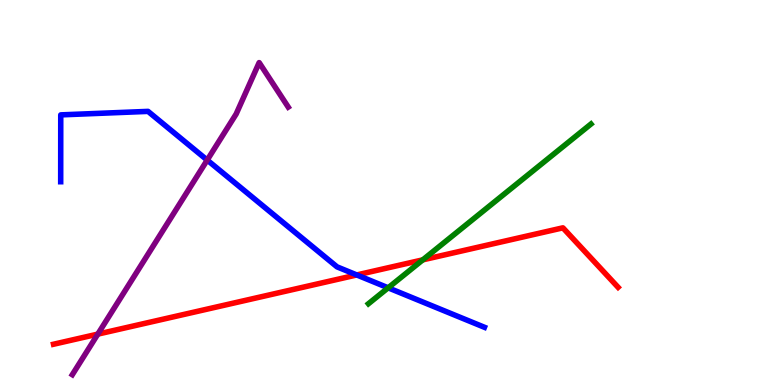[{'lines': ['blue', 'red'], 'intersections': [{'x': 4.6, 'y': 2.86}]}, {'lines': ['green', 'red'], 'intersections': [{'x': 5.46, 'y': 3.25}]}, {'lines': ['purple', 'red'], 'intersections': [{'x': 1.26, 'y': 1.32}]}, {'lines': ['blue', 'green'], 'intersections': [{'x': 5.01, 'y': 2.52}]}, {'lines': ['blue', 'purple'], 'intersections': [{'x': 2.67, 'y': 5.84}]}, {'lines': ['green', 'purple'], 'intersections': []}]